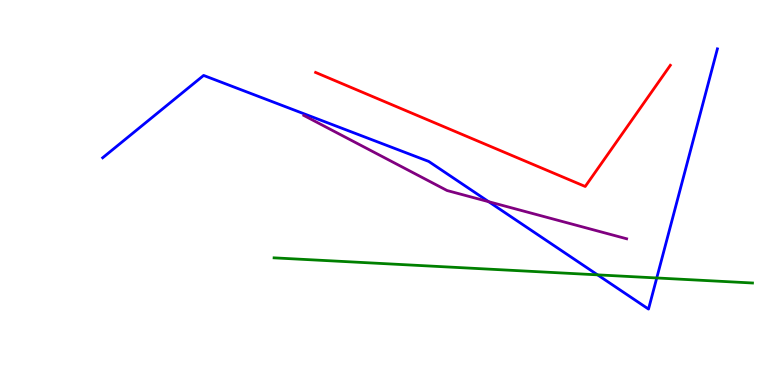[{'lines': ['blue', 'red'], 'intersections': []}, {'lines': ['green', 'red'], 'intersections': []}, {'lines': ['purple', 'red'], 'intersections': []}, {'lines': ['blue', 'green'], 'intersections': [{'x': 7.71, 'y': 2.86}, {'x': 8.47, 'y': 2.78}]}, {'lines': ['blue', 'purple'], 'intersections': [{'x': 6.31, 'y': 4.76}]}, {'lines': ['green', 'purple'], 'intersections': []}]